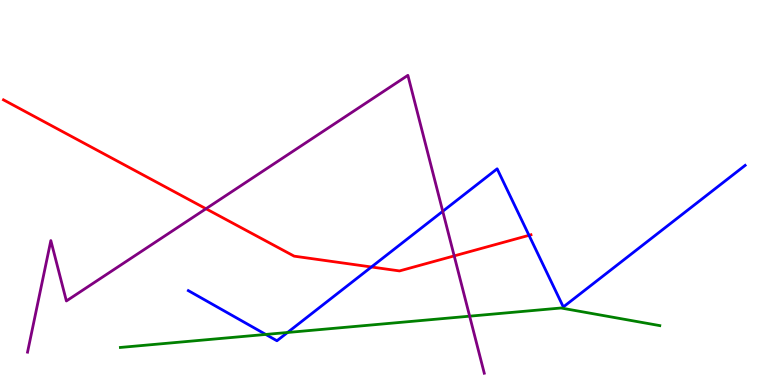[{'lines': ['blue', 'red'], 'intersections': [{'x': 4.79, 'y': 3.07}, {'x': 6.83, 'y': 3.89}]}, {'lines': ['green', 'red'], 'intersections': []}, {'lines': ['purple', 'red'], 'intersections': [{'x': 2.66, 'y': 4.58}, {'x': 5.86, 'y': 3.35}]}, {'lines': ['blue', 'green'], 'intersections': [{'x': 3.43, 'y': 1.31}, {'x': 3.71, 'y': 1.36}]}, {'lines': ['blue', 'purple'], 'intersections': [{'x': 5.71, 'y': 4.51}]}, {'lines': ['green', 'purple'], 'intersections': [{'x': 6.06, 'y': 1.79}]}]